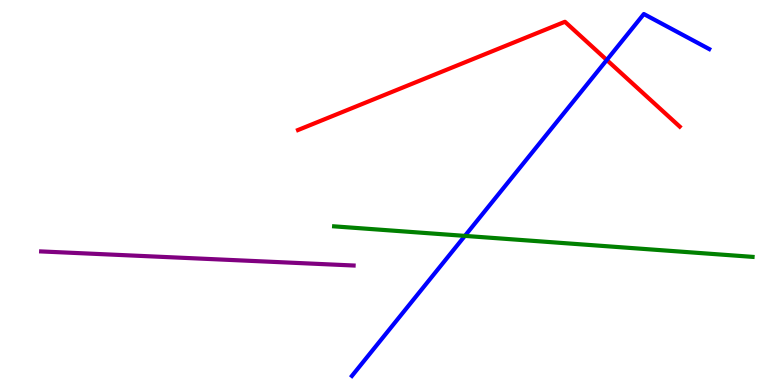[{'lines': ['blue', 'red'], 'intersections': [{'x': 7.83, 'y': 8.44}]}, {'lines': ['green', 'red'], 'intersections': []}, {'lines': ['purple', 'red'], 'intersections': []}, {'lines': ['blue', 'green'], 'intersections': [{'x': 6.0, 'y': 3.87}]}, {'lines': ['blue', 'purple'], 'intersections': []}, {'lines': ['green', 'purple'], 'intersections': []}]